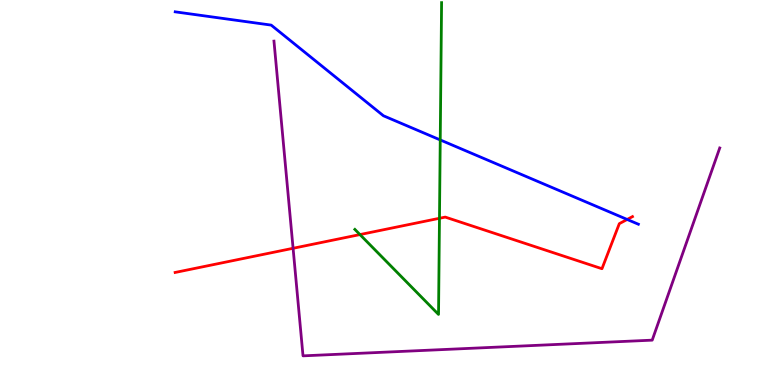[{'lines': ['blue', 'red'], 'intersections': [{'x': 8.09, 'y': 4.3}]}, {'lines': ['green', 'red'], 'intersections': [{'x': 4.64, 'y': 3.91}, {'x': 5.67, 'y': 4.33}]}, {'lines': ['purple', 'red'], 'intersections': [{'x': 3.78, 'y': 3.55}]}, {'lines': ['blue', 'green'], 'intersections': [{'x': 5.68, 'y': 6.37}]}, {'lines': ['blue', 'purple'], 'intersections': []}, {'lines': ['green', 'purple'], 'intersections': []}]